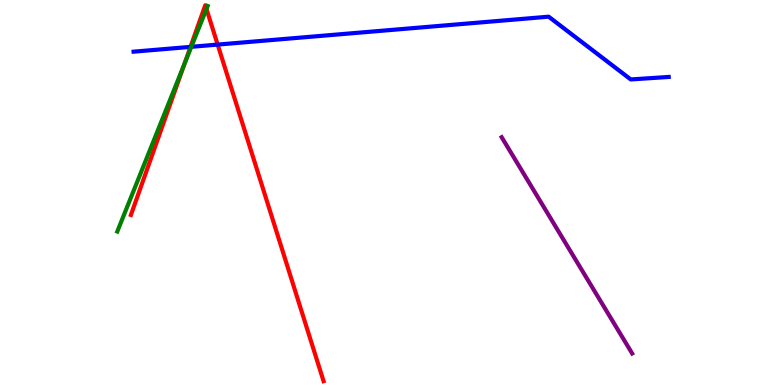[{'lines': ['blue', 'red'], 'intersections': [{'x': 2.46, 'y': 8.78}, {'x': 2.81, 'y': 8.84}]}, {'lines': ['green', 'red'], 'intersections': [{'x': 2.38, 'y': 8.34}, {'x': 2.66, 'y': 9.77}]}, {'lines': ['purple', 'red'], 'intersections': []}, {'lines': ['blue', 'green'], 'intersections': [{'x': 2.47, 'y': 8.78}]}, {'lines': ['blue', 'purple'], 'intersections': []}, {'lines': ['green', 'purple'], 'intersections': []}]